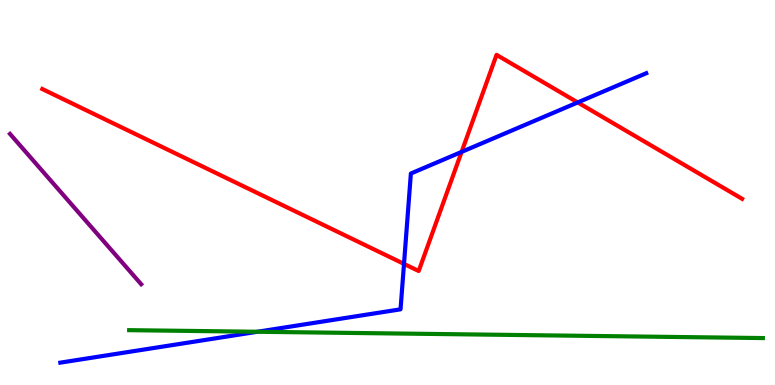[{'lines': ['blue', 'red'], 'intersections': [{'x': 5.21, 'y': 3.15}, {'x': 5.96, 'y': 6.05}, {'x': 7.45, 'y': 7.34}]}, {'lines': ['green', 'red'], 'intersections': []}, {'lines': ['purple', 'red'], 'intersections': []}, {'lines': ['blue', 'green'], 'intersections': [{'x': 3.32, 'y': 1.38}]}, {'lines': ['blue', 'purple'], 'intersections': []}, {'lines': ['green', 'purple'], 'intersections': []}]